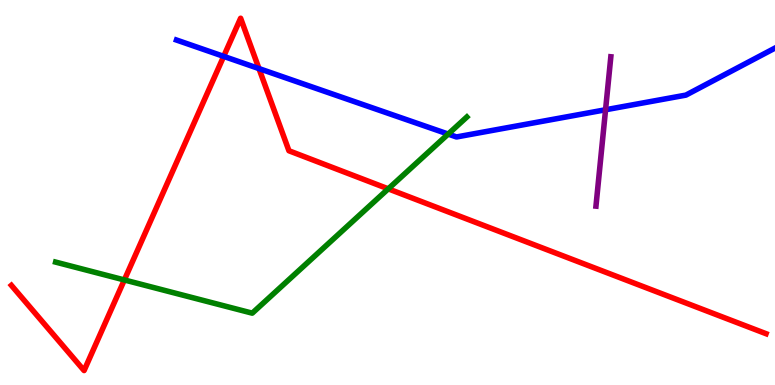[{'lines': ['blue', 'red'], 'intersections': [{'x': 2.89, 'y': 8.54}, {'x': 3.34, 'y': 8.22}]}, {'lines': ['green', 'red'], 'intersections': [{'x': 1.6, 'y': 2.73}, {'x': 5.01, 'y': 5.1}]}, {'lines': ['purple', 'red'], 'intersections': []}, {'lines': ['blue', 'green'], 'intersections': [{'x': 5.78, 'y': 6.52}]}, {'lines': ['blue', 'purple'], 'intersections': [{'x': 7.81, 'y': 7.15}]}, {'lines': ['green', 'purple'], 'intersections': []}]